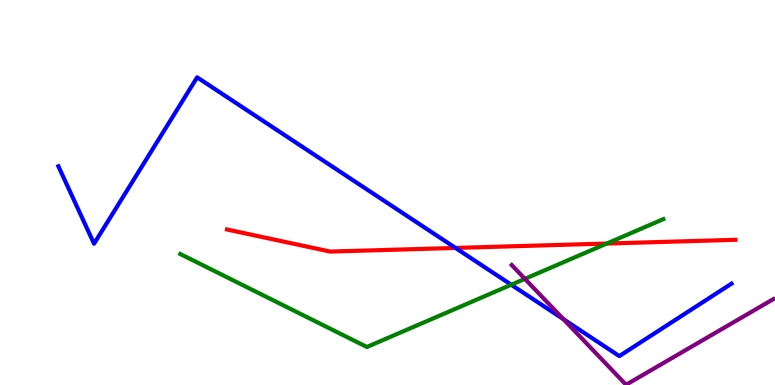[{'lines': ['blue', 'red'], 'intersections': [{'x': 5.88, 'y': 3.56}]}, {'lines': ['green', 'red'], 'intersections': [{'x': 7.83, 'y': 3.67}]}, {'lines': ['purple', 'red'], 'intersections': []}, {'lines': ['blue', 'green'], 'intersections': [{'x': 6.6, 'y': 2.6}]}, {'lines': ['blue', 'purple'], 'intersections': [{'x': 7.27, 'y': 1.71}]}, {'lines': ['green', 'purple'], 'intersections': [{'x': 6.77, 'y': 2.76}]}]